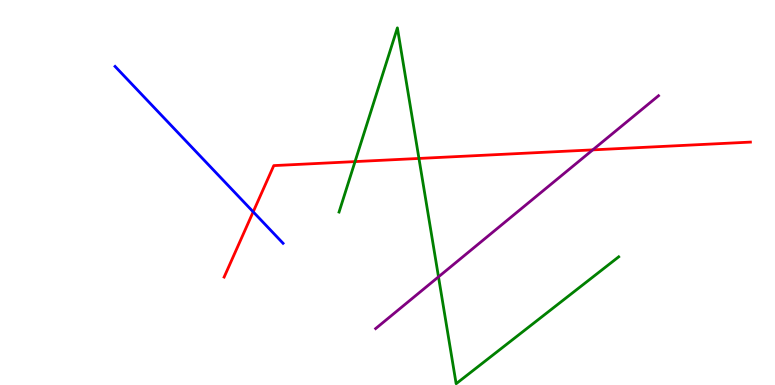[{'lines': ['blue', 'red'], 'intersections': [{'x': 3.27, 'y': 4.5}]}, {'lines': ['green', 'red'], 'intersections': [{'x': 4.58, 'y': 5.8}, {'x': 5.41, 'y': 5.88}]}, {'lines': ['purple', 'red'], 'intersections': [{'x': 7.65, 'y': 6.11}]}, {'lines': ['blue', 'green'], 'intersections': []}, {'lines': ['blue', 'purple'], 'intersections': []}, {'lines': ['green', 'purple'], 'intersections': [{'x': 5.66, 'y': 2.81}]}]